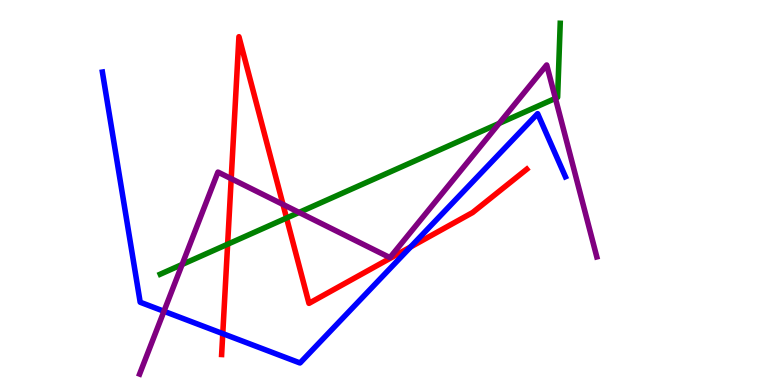[{'lines': ['blue', 'red'], 'intersections': [{'x': 2.87, 'y': 1.33}, {'x': 5.3, 'y': 3.59}]}, {'lines': ['green', 'red'], 'intersections': [{'x': 2.94, 'y': 3.66}, {'x': 3.7, 'y': 4.34}]}, {'lines': ['purple', 'red'], 'intersections': [{'x': 2.98, 'y': 5.36}, {'x': 3.65, 'y': 4.69}]}, {'lines': ['blue', 'green'], 'intersections': []}, {'lines': ['blue', 'purple'], 'intersections': [{'x': 2.12, 'y': 1.92}]}, {'lines': ['green', 'purple'], 'intersections': [{'x': 2.35, 'y': 3.13}, {'x': 3.86, 'y': 4.48}, {'x': 6.44, 'y': 6.79}, {'x': 7.17, 'y': 7.45}]}]